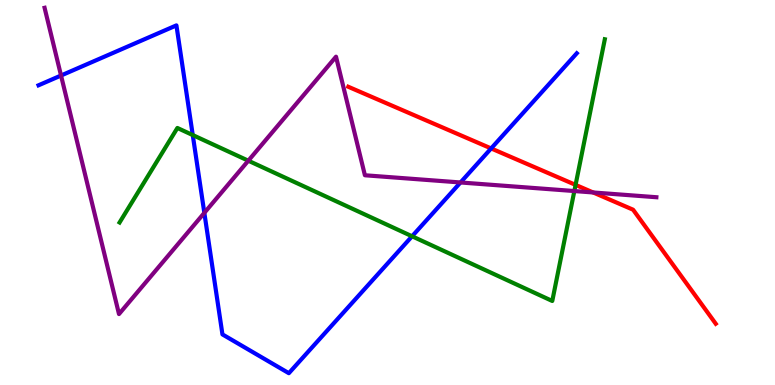[{'lines': ['blue', 'red'], 'intersections': [{'x': 6.34, 'y': 6.14}]}, {'lines': ['green', 'red'], 'intersections': [{'x': 7.43, 'y': 5.2}]}, {'lines': ['purple', 'red'], 'intersections': [{'x': 7.65, 'y': 5.0}]}, {'lines': ['blue', 'green'], 'intersections': [{'x': 2.49, 'y': 6.49}, {'x': 5.32, 'y': 3.86}]}, {'lines': ['blue', 'purple'], 'intersections': [{'x': 0.788, 'y': 8.04}, {'x': 2.64, 'y': 4.47}, {'x': 5.94, 'y': 5.26}]}, {'lines': ['green', 'purple'], 'intersections': [{'x': 3.2, 'y': 5.83}, {'x': 7.41, 'y': 5.04}]}]